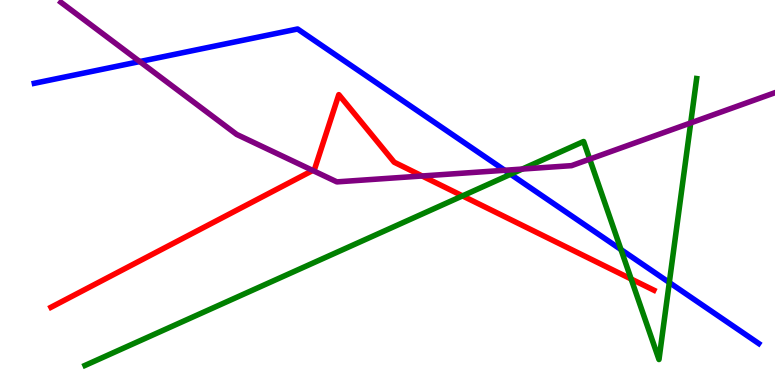[{'lines': ['blue', 'red'], 'intersections': []}, {'lines': ['green', 'red'], 'intersections': [{'x': 5.97, 'y': 4.91}, {'x': 8.14, 'y': 2.75}]}, {'lines': ['purple', 'red'], 'intersections': [{'x': 4.04, 'y': 5.57}, {'x': 5.45, 'y': 5.43}]}, {'lines': ['blue', 'green'], 'intersections': [{'x': 6.59, 'y': 5.47}, {'x': 8.01, 'y': 3.52}, {'x': 8.64, 'y': 2.66}]}, {'lines': ['blue', 'purple'], 'intersections': [{'x': 1.8, 'y': 8.4}, {'x': 6.51, 'y': 5.58}]}, {'lines': ['green', 'purple'], 'intersections': [{'x': 6.74, 'y': 5.61}, {'x': 7.61, 'y': 5.87}, {'x': 8.91, 'y': 6.81}]}]